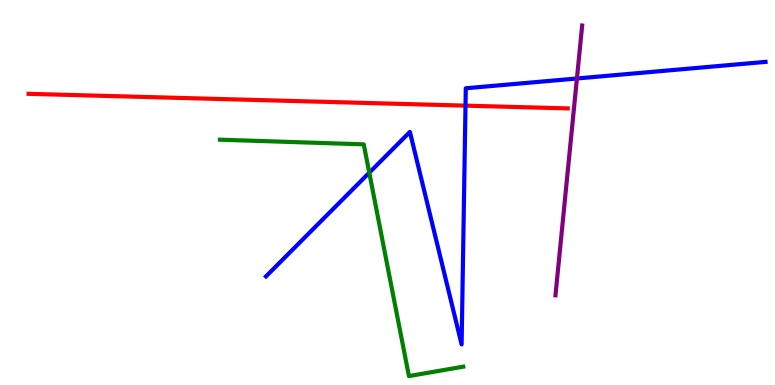[{'lines': ['blue', 'red'], 'intersections': [{'x': 6.01, 'y': 7.26}]}, {'lines': ['green', 'red'], 'intersections': []}, {'lines': ['purple', 'red'], 'intersections': []}, {'lines': ['blue', 'green'], 'intersections': [{'x': 4.76, 'y': 5.51}]}, {'lines': ['blue', 'purple'], 'intersections': [{'x': 7.44, 'y': 7.96}]}, {'lines': ['green', 'purple'], 'intersections': []}]